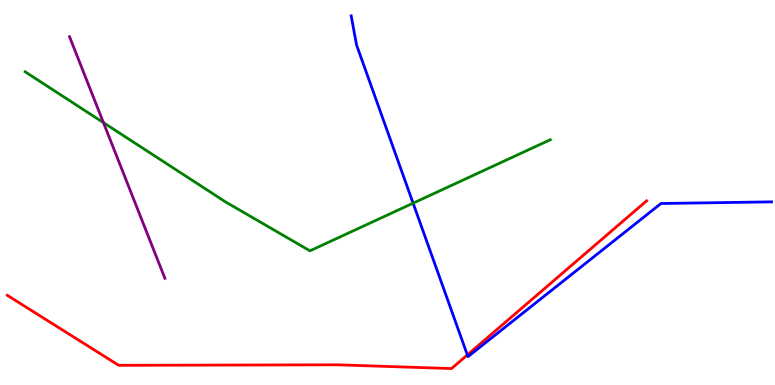[{'lines': ['blue', 'red'], 'intersections': [{'x': 6.03, 'y': 0.781}]}, {'lines': ['green', 'red'], 'intersections': []}, {'lines': ['purple', 'red'], 'intersections': []}, {'lines': ['blue', 'green'], 'intersections': [{'x': 5.33, 'y': 4.72}]}, {'lines': ['blue', 'purple'], 'intersections': []}, {'lines': ['green', 'purple'], 'intersections': [{'x': 1.33, 'y': 6.81}]}]